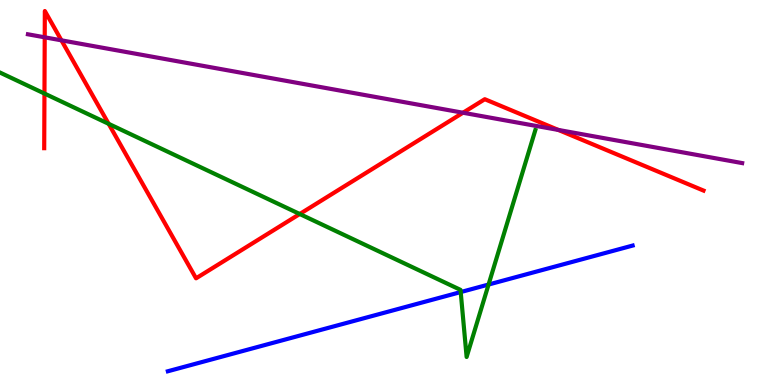[{'lines': ['blue', 'red'], 'intersections': []}, {'lines': ['green', 'red'], 'intersections': [{'x': 0.574, 'y': 7.57}, {'x': 1.4, 'y': 6.78}, {'x': 3.87, 'y': 4.44}]}, {'lines': ['purple', 'red'], 'intersections': [{'x': 0.577, 'y': 9.03}, {'x': 0.793, 'y': 8.95}, {'x': 5.97, 'y': 7.07}, {'x': 7.2, 'y': 6.62}]}, {'lines': ['blue', 'green'], 'intersections': [{'x': 5.94, 'y': 2.41}, {'x': 6.3, 'y': 2.61}]}, {'lines': ['blue', 'purple'], 'intersections': []}, {'lines': ['green', 'purple'], 'intersections': []}]